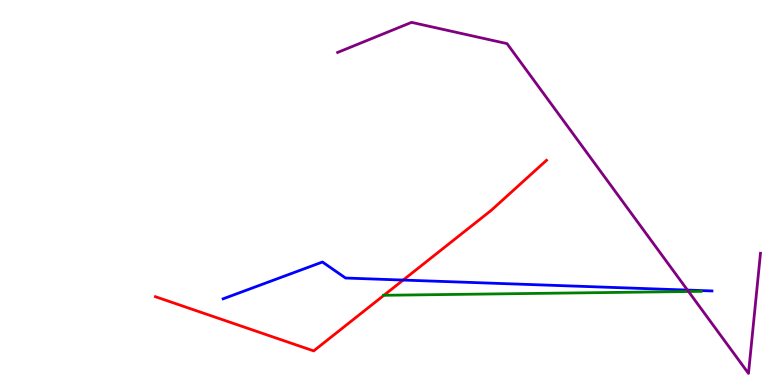[{'lines': ['blue', 'red'], 'intersections': [{'x': 5.2, 'y': 2.73}]}, {'lines': ['green', 'red'], 'intersections': [{'x': 4.95, 'y': 2.33}]}, {'lines': ['purple', 'red'], 'intersections': []}, {'lines': ['blue', 'green'], 'intersections': []}, {'lines': ['blue', 'purple'], 'intersections': [{'x': 8.87, 'y': 2.47}]}, {'lines': ['green', 'purple'], 'intersections': [{'x': 8.88, 'y': 2.43}]}]